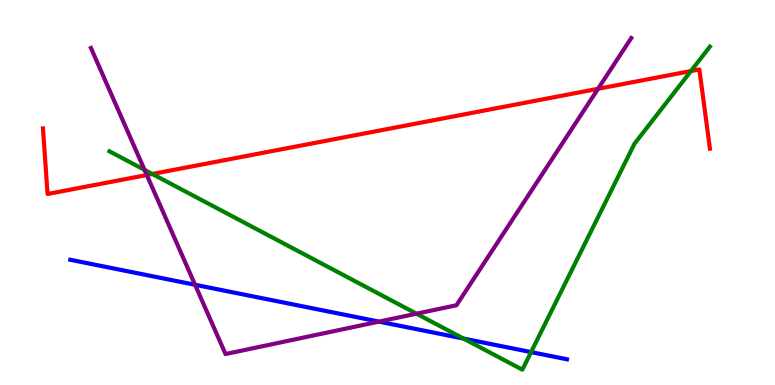[{'lines': ['blue', 'red'], 'intersections': []}, {'lines': ['green', 'red'], 'intersections': [{'x': 1.97, 'y': 5.48}, {'x': 8.92, 'y': 8.15}]}, {'lines': ['purple', 'red'], 'intersections': [{'x': 1.89, 'y': 5.45}, {'x': 7.72, 'y': 7.69}]}, {'lines': ['blue', 'green'], 'intersections': [{'x': 5.98, 'y': 1.21}, {'x': 6.85, 'y': 0.854}]}, {'lines': ['blue', 'purple'], 'intersections': [{'x': 2.52, 'y': 2.6}, {'x': 4.89, 'y': 1.65}]}, {'lines': ['green', 'purple'], 'intersections': [{'x': 1.87, 'y': 5.59}, {'x': 5.37, 'y': 1.85}]}]